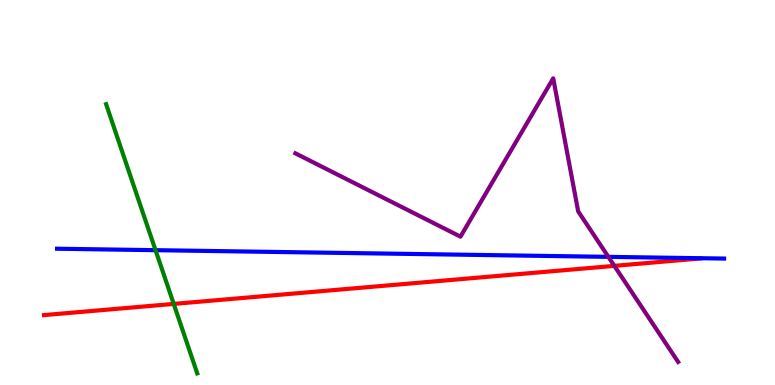[{'lines': ['blue', 'red'], 'intersections': []}, {'lines': ['green', 'red'], 'intersections': [{'x': 2.24, 'y': 2.11}]}, {'lines': ['purple', 'red'], 'intersections': [{'x': 7.93, 'y': 3.09}]}, {'lines': ['blue', 'green'], 'intersections': [{'x': 2.01, 'y': 3.5}]}, {'lines': ['blue', 'purple'], 'intersections': [{'x': 7.85, 'y': 3.33}]}, {'lines': ['green', 'purple'], 'intersections': []}]